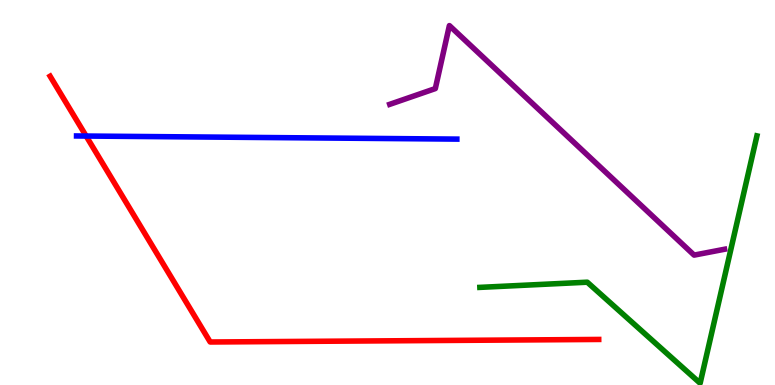[{'lines': ['blue', 'red'], 'intersections': [{'x': 1.11, 'y': 6.47}]}, {'lines': ['green', 'red'], 'intersections': []}, {'lines': ['purple', 'red'], 'intersections': []}, {'lines': ['blue', 'green'], 'intersections': []}, {'lines': ['blue', 'purple'], 'intersections': []}, {'lines': ['green', 'purple'], 'intersections': []}]